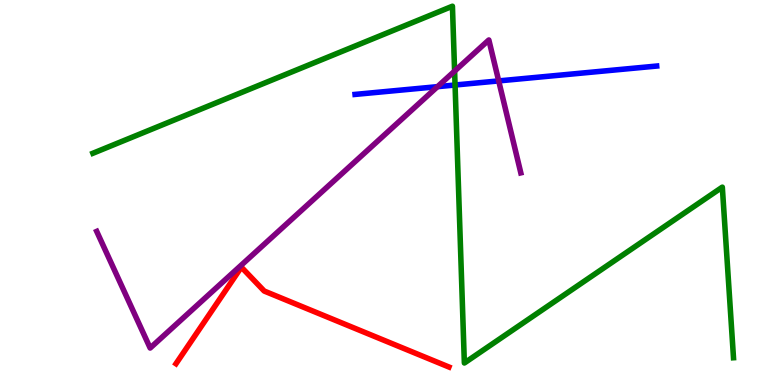[{'lines': ['blue', 'red'], 'intersections': []}, {'lines': ['green', 'red'], 'intersections': []}, {'lines': ['purple', 'red'], 'intersections': []}, {'lines': ['blue', 'green'], 'intersections': [{'x': 5.87, 'y': 7.79}]}, {'lines': ['blue', 'purple'], 'intersections': [{'x': 5.65, 'y': 7.75}, {'x': 6.43, 'y': 7.9}]}, {'lines': ['green', 'purple'], 'intersections': [{'x': 5.87, 'y': 8.15}]}]